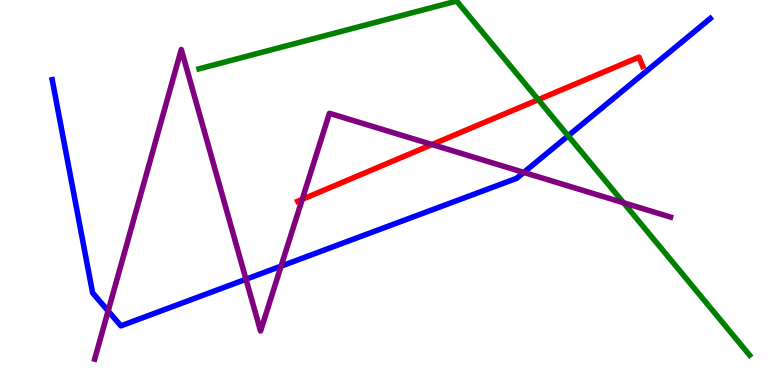[{'lines': ['blue', 'red'], 'intersections': []}, {'lines': ['green', 'red'], 'intersections': [{'x': 6.95, 'y': 7.41}]}, {'lines': ['purple', 'red'], 'intersections': [{'x': 3.9, 'y': 4.82}, {'x': 5.57, 'y': 6.25}]}, {'lines': ['blue', 'green'], 'intersections': [{'x': 7.33, 'y': 6.47}]}, {'lines': ['blue', 'purple'], 'intersections': [{'x': 1.4, 'y': 1.92}, {'x': 3.17, 'y': 2.75}, {'x': 3.63, 'y': 3.09}, {'x': 6.76, 'y': 5.52}]}, {'lines': ['green', 'purple'], 'intersections': [{'x': 8.05, 'y': 4.73}]}]